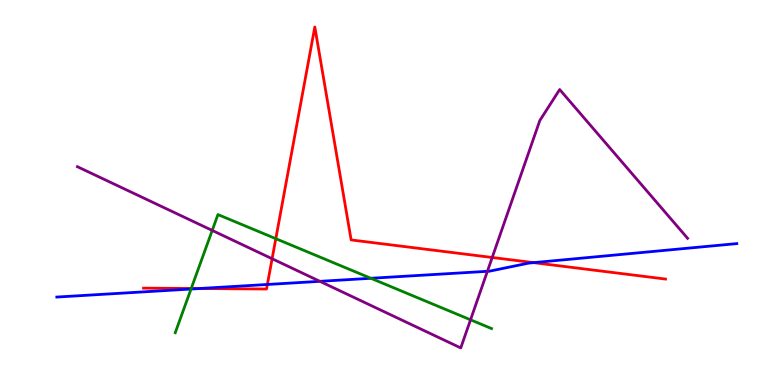[{'lines': ['blue', 'red'], 'intersections': [{'x': 2.57, 'y': 2.51}, {'x': 3.45, 'y': 2.61}, {'x': 6.89, 'y': 3.18}]}, {'lines': ['green', 'red'], 'intersections': [{'x': 2.47, 'y': 2.51}, {'x': 3.56, 'y': 3.8}]}, {'lines': ['purple', 'red'], 'intersections': [{'x': 3.51, 'y': 3.28}, {'x': 6.35, 'y': 3.31}]}, {'lines': ['blue', 'green'], 'intersections': [{'x': 2.46, 'y': 2.49}, {'x': 4.79, 'y': 2.77}]}, {'lines': ['blue', 'purple'], 'intersections': [{'x': 4.13, 'y': 2.69}, {'x': 6.29, 'y': 2.95}]}, {'lines': ['green', 'purple'], 'intersections': [{'x': 2.74, 'y': 4.01}, {'x': 6.07, 'y': 1.69}]}]